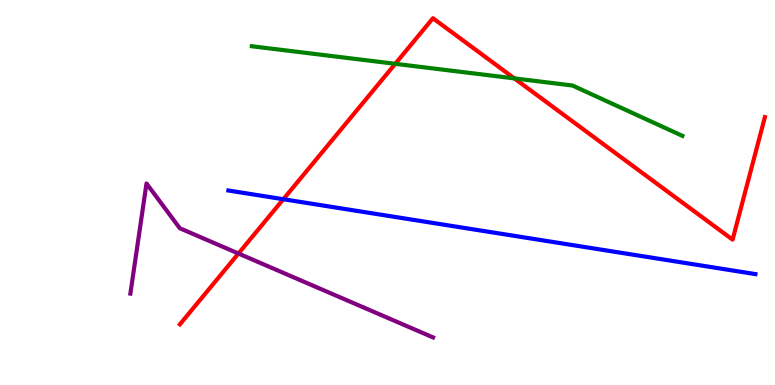[{'lines': ['blue', 'red'], 'intersections': [{'x': 3.66, 'y': 4.83}]}, {'lines': ['green', 'red'], 'intersections': [{'x': 5.1, 'y': 8.34}, {'x': 6.64, 'y': 7.96}]}, {'lines': ['purple', 'red'], 'intersections': [{'x': 3.08, 'y': 3.42}]}, {'lines': ['blue', 'green'], 'intersections': []}, {'lines': ['blue', 'purple'], 'intersections': []}, {'lines': ['green', 'purple'], 'intersections': []}]